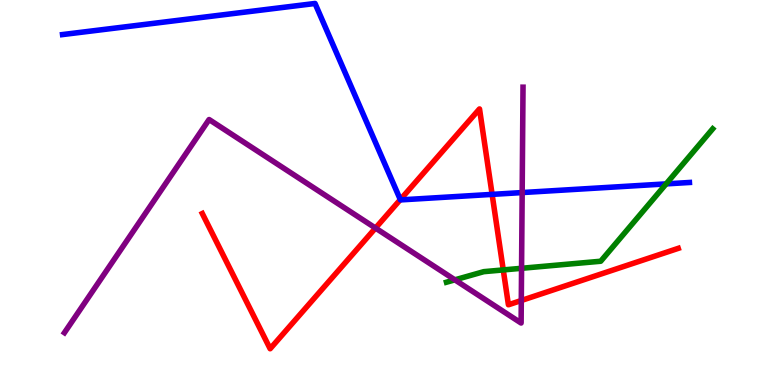[{'lines': ['blue', 'red'], 'intersections': [{'x': 5.17, 'y': 4.82}, {'x': 6.35, 'y': 4.95}]}, {'lines': ['green', 'red'], 'intersections': [{'x': 6.49, 'y': 2.99}]}, {'lines': ['purple', 'red'], 'intersections': [{'x': 4.85, 'y': 4.08}, {'x': 6.73, 'y': 2.19}]}, {'lines': ['blue', 'green'], 'intersections': [{'x': 8.6, 'y': 5.22}]}, {'lines': ['blue', 'purple'], 'intersections': [{'x': 6.74, 'y': 5.0}]}, {'lines': ['green', 'purple'], 'intersections': [{'x': 5.87, 'y': 2.73}, {'x': 6.73, 'y': 3.03}]}]